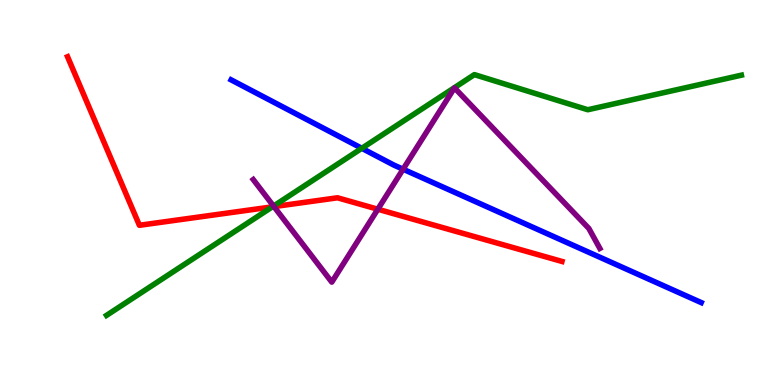[{'lines': ['blue', 'red'], 'intersections': []}, {'lines': ['green', 'red'], 'intersections': [{'x': 3.51, 'y': 4.63}]}, {'lines': ['purple', 'red'], 'intersections': [{'x': 3.53, 'y': 4.63}, {'x': 4.88, 'y': 4.57}]}, {'lines': ['blue', 'green'], 'intersections': [{'x': 4.67, 'y': 6.15}]}, {'lines': ['blue', 'purple'], 'intersections': [{'x': 5.2, 'y': 5.6}]}, {'lines': ['green', 'purple'], 'intersections': [{'x': 3.53, 'y': 4.65}]}]